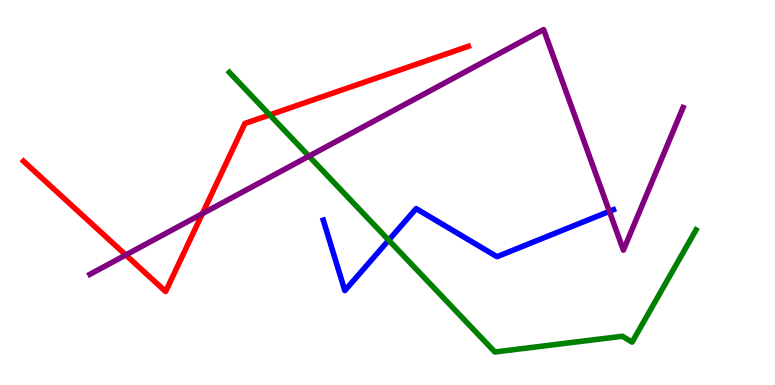[{'lines': ['blue', 'red'], 'intersections': []}, {'lines': ['green', 'red'], 'intersections': [{'x': 3.48, 'y': 7.02}]}, {'lines': ['purple', 'red'], 'intersections': [{'x': 1.62, 'y': 3.38}, {'x': 2.61, 'y': 4.45}]}, {'lines': ['blue', 'green'], 'intersections': [{'x': 5.02, 'y': 3.76}]}, {'lines': ['blue', 'purple'], 'intersections': [{'x': 7.86, 'y': 4.51}]}, {'lines': ['green', 'purple'], 'intersections': [{'x': 3.99, 'y': 5.94}]}]